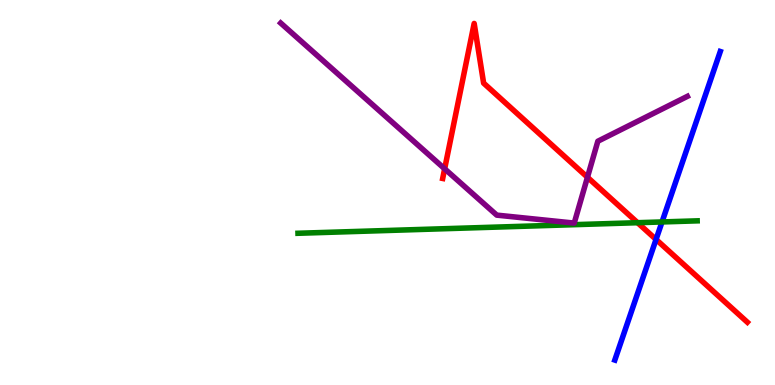[{'lines': ['blue', 'red'], 'intersections': [{'x': 8.47, 'y': 3.78}]}, {'lines': ['green', 'red'], 'intersections': [{'x': 8.23, 'y': 4.22}]}, {'lines': ['purple', 'red'], 'intersections': [{'x': 5.74, 'y': 5.62}, {'x': 7.58, 'y': 5.4}]}, {'lines': ['blue', 'green'], 'intersections': [{'x': 8.54, 'y': 4.24}]}, {'lines': ['blue', 'purple'], 'intersections': []}, {'lines': ['green', 'purple'], 'intersections': []}]